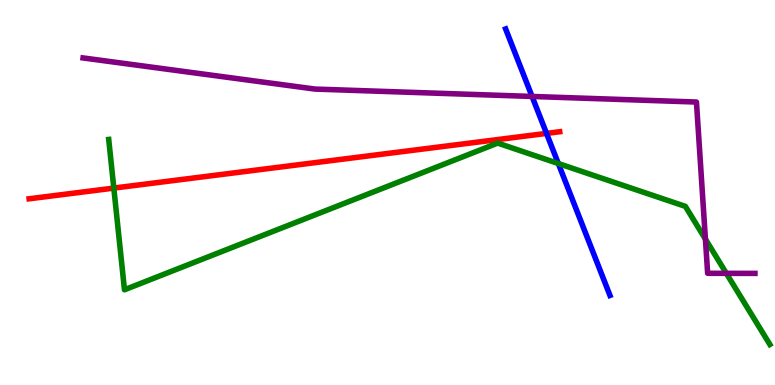[{'lines': ['blue', 'red'], 'intersections': [{'x': 7.05, 'y': 6.54}]}, {'lines': ['green', 'red'], 'intersections': [{'x': 1.47, 'y': 5.11}]}, {'lines': ['purple', 'red'], 'intersections': []}, {'lines': ['blue', 'green'], 'intersections': [{'x': 7.2, 'y': 5.75}]}, {'lines': ['blue', 'purple'], 'intersections': [{'x': 6.87, 'y': 7.49}]}, {'lines': ['green', 'purple'], 'intersections': [{'x': 9.1, 'y': 3.79}, {'x': 9.37, 'y': 2.9}]}]